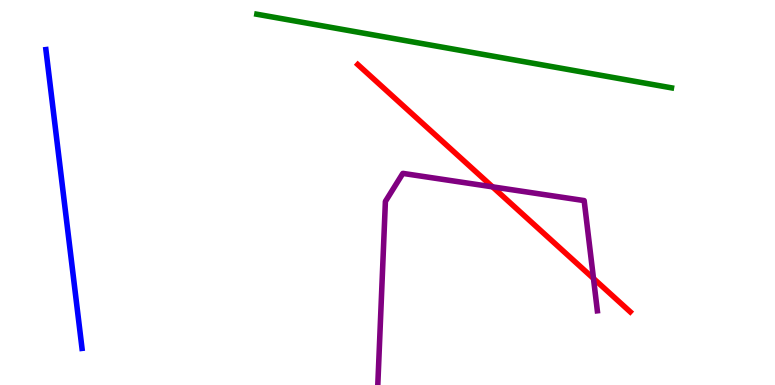[{'lines': ['blue', 'red'], 'intersections': []}, {'lines': ['green', 'red'], 'intersections': []}, {'lines': ['purple', 'red'], 'intersections': [{'x': 6.36, 'y': 5.15}, {'x': 7.66, 'y': 2.77}]}, {'lines': ['blue', 'green'], 'intersections': []}, {'lines': ['blue', 'purple'], 'intersections': []}, {'lines': ['green', 'purple'], 'intersections': []}]